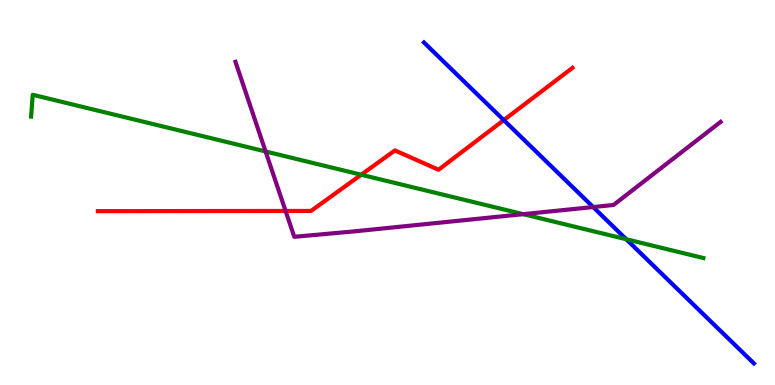[{'lines': ['blue', 'red'], 'intersections': [{'x': 6.5, 'y': 6.88}]}, {'lines': ['green', 'red'], 'intersections': [{'x': 4.66, 'y': 5.46}]}, {'lines': ['purple', 'red'], 'intersections': [{'x': 3.68, 'y': 4.52}]}, {'lines': ['blue', 'green'], 'intersections': [{'x': 8.08, 'y': 3.79}]}, {'lines': ['blue', 'purple'], 'intersections': [{'x': 7.65, 'y': 4.62}]}, {'lines': ['green', 'purple'], 'intersections': [{'x': 3.43, 'y': 6.07}, {'x': 6.75, 'y': 4.44}]}]